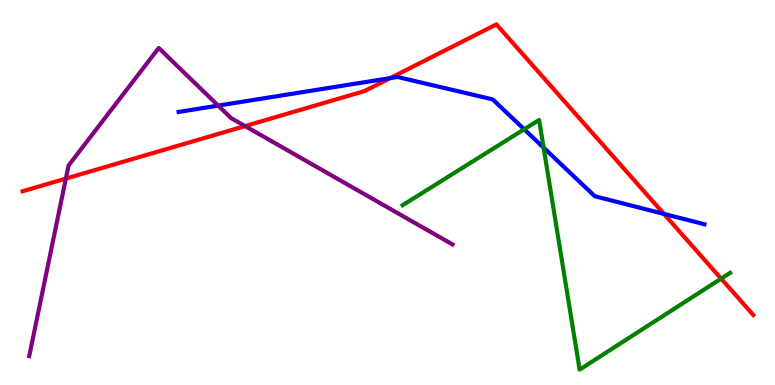[{'lines': ['blue', 'red'], 'intersections': [{'x': 5.03, 'y': 7.97}, {'x': 8.57, 'y': 4.44}]}, {'lines': ['green', 'red'], 'intersections': [{'x': 9.31, 'y': 2.76}]}, {'lines': ['purple', 'red'], 'intersections': [{'x': 0.85, 'y': 5.36}, {'x': 3.16, 'y': 6.73}]}, {'lines': ['blue', 'green'], 'intersections': [{'x': 6.76, 'y': 6.64}, {'x': 7.01, 'y': 6.16}]}, {'lines': ['blue', 'purple'], 'intersections': [{'x': 2.82, 'y': 7.26}]}, {'lines': ['green', 'purple'], 'intersections': []}]